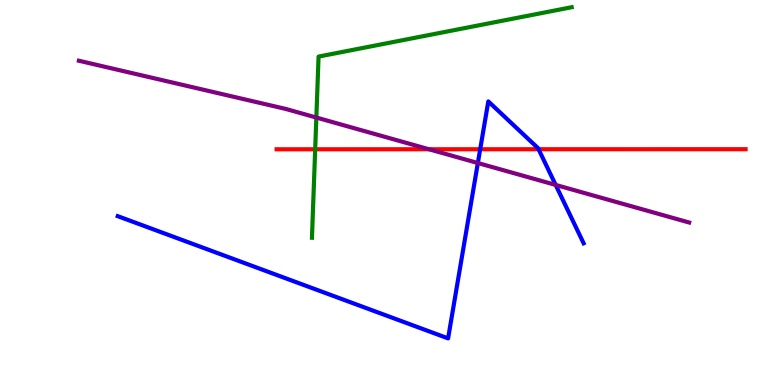[{'lines': ['blue', 'red'], 'intersections': [{'x': 6.2, 'y': 6.12}, {'x': 6.95, 'y': 6.12}]}, {'lines': ['green', 'red'], 'intersections': [{'x': 4.07, 'y': 6.12}]}, {'lines': ['purple', 'red'], 'intersections': [{'x': 5.53, 'y': 6.12}]}, {'lines': ['blue', 'green'], 'intersections': []}, {'lines': ['blue', 'purple'], 'intersections': [{'x': 6.17, 'y': 5.77}, {'x': 7.17, 'y': 5.2}]}, {'lines': ['green', 'purple'], 'intersections': [{'x': 4.08, 'y': 6.95}]}]